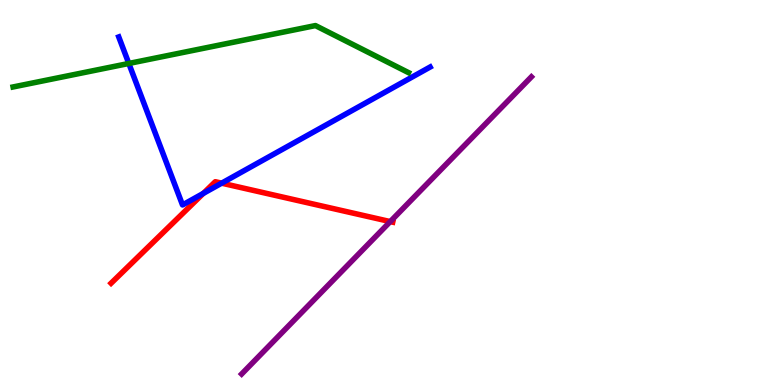[{'lines': ['blue', 'red'], 'intersections': [{'x': 2.62, 'y': 4.98}, {'x': 2.86, 'y': 5.24}]}, {'lines': ['green', 'red'], 'intersections': []}, {'lines': ['purple', 'red'], 'intersections': [{'x': 5.04, 'y': 4.24}]}, {'lines': ['blue', 'green'], 'intersections': [{'x': 1.66, 'y': 8.35}]}, {'lines': ['blue', 'purple'], 'intersections': []}, {'lines': ['green', 'purple'], 'intersections': []}]